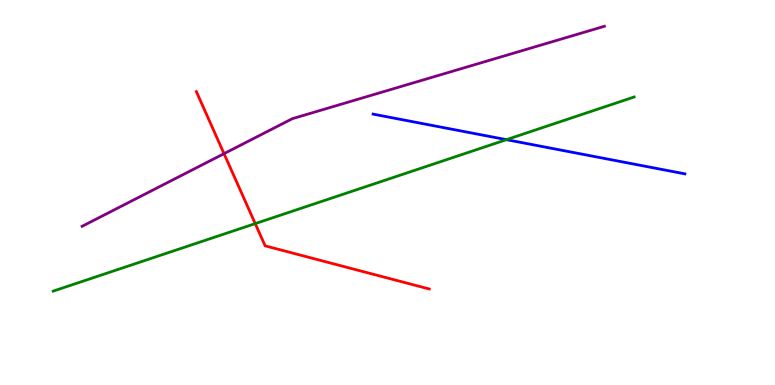[{'lines': ['blue', 'red'], 'intersections': []}, {'lines': ['green', 'red'], 'intersections': [{'x': 3.29, 'y': 4.19}]}, {'lines': ['purple', 'red'], 'intersections': [{'x': 2.89, 'y': 6.01}]}, {'lines': ['blue', 'green'], 'intersections': [{'x': 6.53, 'y': 6.37}]}, {'lines': ['blue', 'purple'], 'intersections': []}, {'lines': ['green', 'purple'], 'intersections': []}]